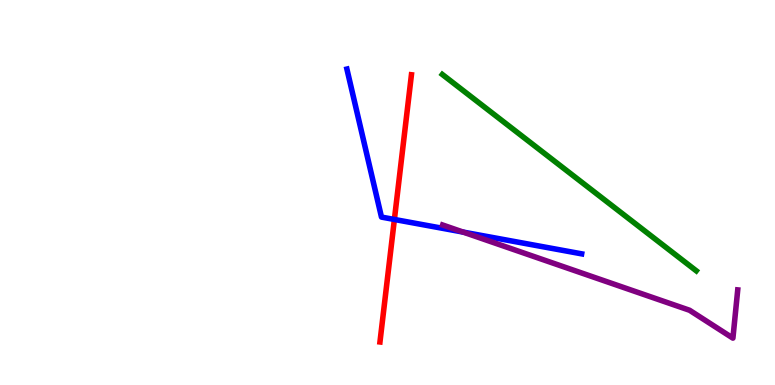[{'lines': ['blue', 'red'], 'intersections': [{'x': 5.09, 'y': 4.3}]}, {'lines': ['green', 'red'], 'intersections': []}, {'lines': ['purple', 'red'], 'intersections': []}, {'lines': ['blue', 'green'], 'intersections': []}, {'lines': ['blue', 'purple'], 'intersections': [{'x': 5.98, 'y': 3.97}]}, {'lines': ['green', 'purple'], 'intersections': []}]